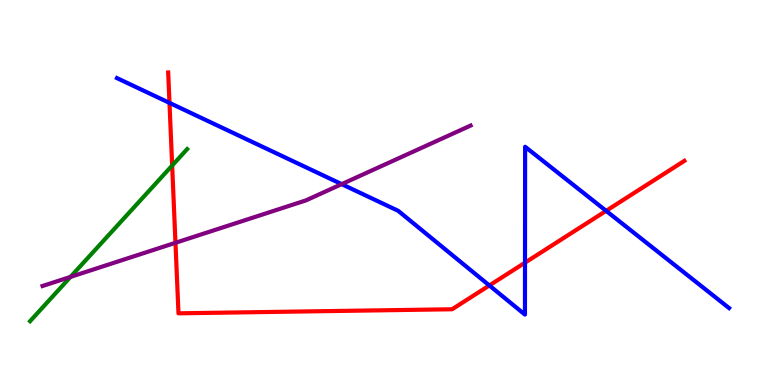[{'lines': ['blue', 'red'], 'intersections': [{'x': 2.19, 'y': 7.33}, {'x': 6.31, 'y': 2.59}, {'x': 6.77, 'y': 3.18}, {'x': 7.82, 'y': 4.52}]}, {'lines': ['green', 'red'], 'intersections': [{'x': 2.22, 'y': 5.7}]}, {'lines': ['purple', 'red'], 'intersections': [{'x': 2.26, 'y': 3.69}]}, {'lines': ['blue', 'green'], 'intersections': []}, {'lines': ['blue', 'purple'], 'intersections': [{'x': 4.41, 'y': 5.22}]}, {'lines': ['green', 'purple'], 'intersections': [{'x': 0.91, 'y': 2.81}]}]